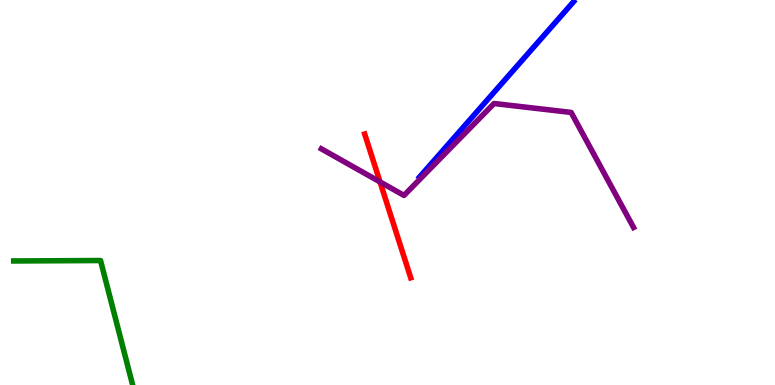[{'lines': ['blue', 'red'], 'intersections': []}, {'lines': ['green', 'red'], 'intersections': []}, {'lines': ['purple', 'red'], 'intersections': [{'x': 4.9, 'y': 5.28}]}, {'lines': ['blue', 'green'], 'intersections': []}, {'lines': ['blue', 'purple'], 'intersections': []}, {'lines': ['green', 'purple'], 'intersections': []}]